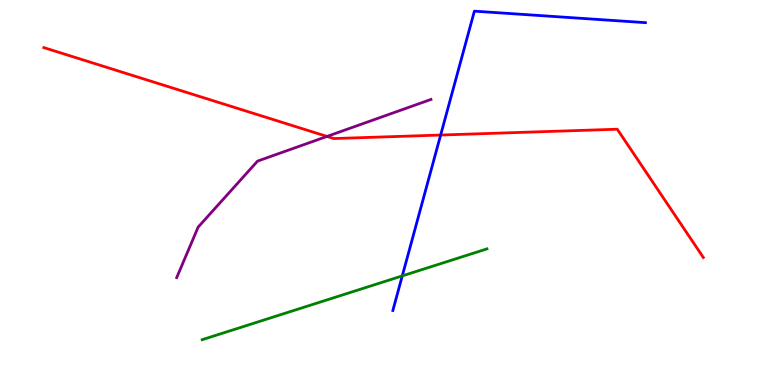[{'lines': ['blue', 'red'], 'intersections': [{'x': 5.69, 'y': 6.49}]}, {'lines': ['green', 'red'], 'intersections': []}, {'lines': ['purple', 'red'], 'intersections': [{'x': 4.22, 'y': 6.46}]}, {'lines': ['blue', 'green'], 'intersections': [{'x': 5.19, 'y': 2.83}]}, {'lines': ['blue', 'purple'], 'intersections': []}, {'lines': ['green', 'purple'], 'intersections': []}]